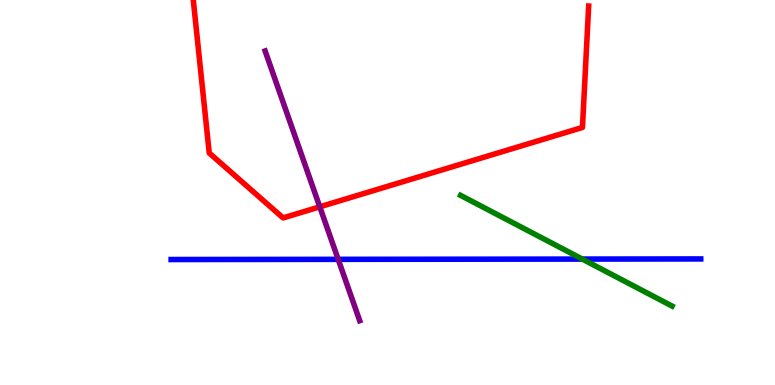[{'lines': ['blue', 'red'], 'intersections': []}, {'lines': ['green', 'red'], 'intersections': []}, {'lines': ['purple', 'red'], 'intersections': [{'x': 4.13, 'y': 4.63}]}, {'lines': ['blue', 'green'], 'intersections': [{'x': 7.51, 'y': 3.27}]}, {'lines': ['blue', 'purple'], 'intersections': [{'x': 4.36, 'y': 3.26}]}, {'lines': ['green', 'purple'], 'intersections': []}]